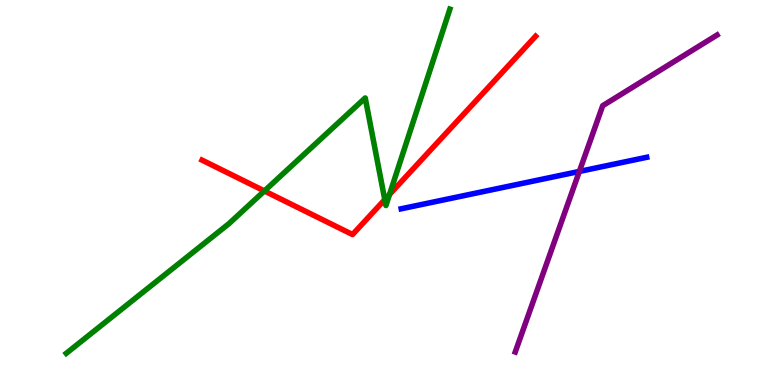[{'lines': ['blue', 'red'], 'intersections': []}, {'lines': ['green', 'red'], 'intersections': [{'x': 3.41, 'y': 5.04}, {'x': 4.96, 'y': 4.82}, {'x': 5.03, 'y': 4.95}]}, {'lines': ['purple', 'red'], 'intersections': []}, {'lines': ['blue', 'green'], 'intersections': []}, {'lines': ['blue', 'purple'], 'intersections': [{'x': 7.48, 'y': 5.55}]}, {'lines': ['green', 'purple'], 'intersections': []}]